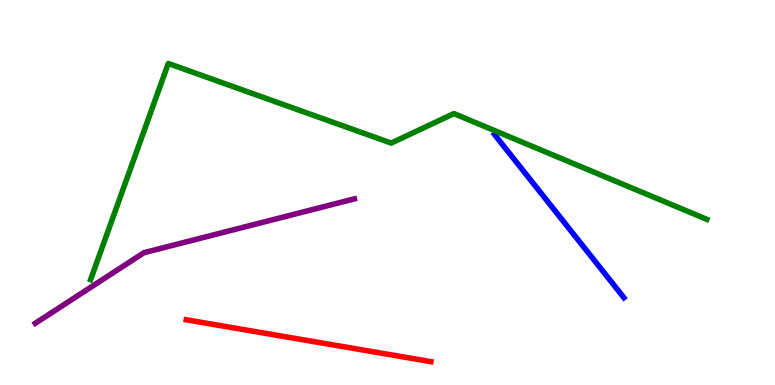[{'lines': ['blue', 'red'], 'intersections': []}, {'lines': ['green', 'red'], 'intersections': []}, {'lines': ['purple', 'red'], 'intersections': []}, {'lines': ['blue', 'green'], 'intersections': []}, {'lines': ['blue', 'purple'], 'intersections': []}, {'lines': ['green', 'purple'], 'intersections': []}]